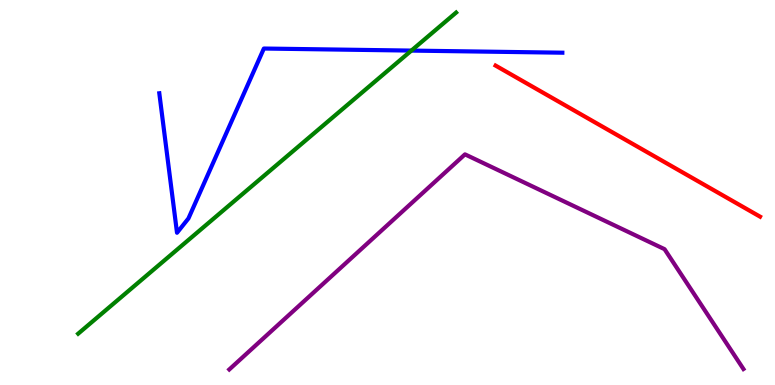[{'lines': ['blue', 'red'], 'intersections': []}, {'lines': ['green', 'red'], 'intersections': []}, {'lines': ['purple', 'red'], 'intersections': []}, {'lines': ['blue', 'green'], 'intersections': [{'x': 5.31, 'y': 8.69}]}, {'lines': ['blue', 'purple'], 'intersections': []}, {'lines': ['green', 'purple'], 'intersections': []}]